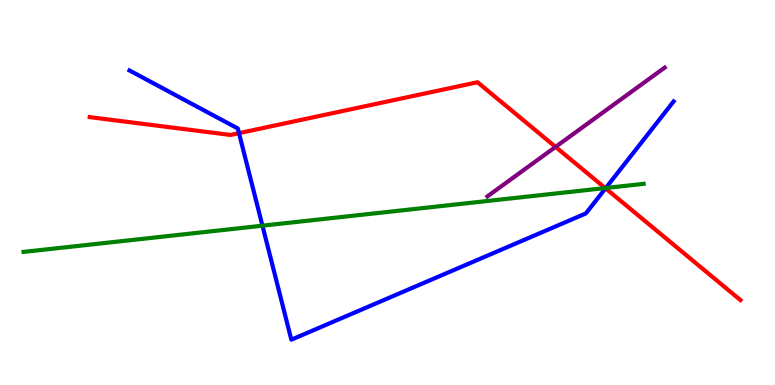[{'lines': ['blue', 'red'], 'intersections': [{'x': 3.08, 'y': 6.54}, {'x': 7.81, 'y': 5.11}]}, {'lines': ['green', 'red'], 'intersections': [{'x': 7.81, 'y': 5.12}]}, {'lines': ['purple', 'red'], 'intersections': [{'x': 7.17, 'y': 6.18}]}, {'lines': ['blue', 'green'], 'intersections': [{'x': 3.39, 'y': 4.14}, {'x': 7.82, 'y': 5.12}]}, {'lines': ['blue', 'purple'], 'intersections': []}, {'lines': ['green', 'purple'], 'intersections': []}]